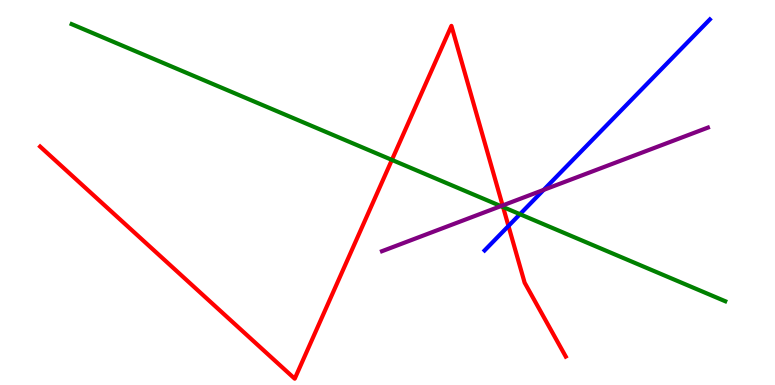[{'lines': ['blue', 'red'], 'intersections': [{'x': 6.56, 'y': 4.13}]}, {'lines': ['green', 'red'], 'intersections': [{'x': 5.06, 'y': 5.85}, {'x': 6.49, 'y': 4.62}]}, {'lines': ['purple', 'red'], 'intersections': [{'x': 6.49, 'y': 4.66}]}, {'lines': ['blue', 'green'], 'intersections': [{'x': 6.71, 'y': 4.44}]}, {'lines': ['blue', 'purple'], 'intersections': [{'x': 7.01, 'y': 5.07}]}, {'lines': ['green', 'purple'], 'intersections': [{'x': 6.46, 'y': 4.65}]}]